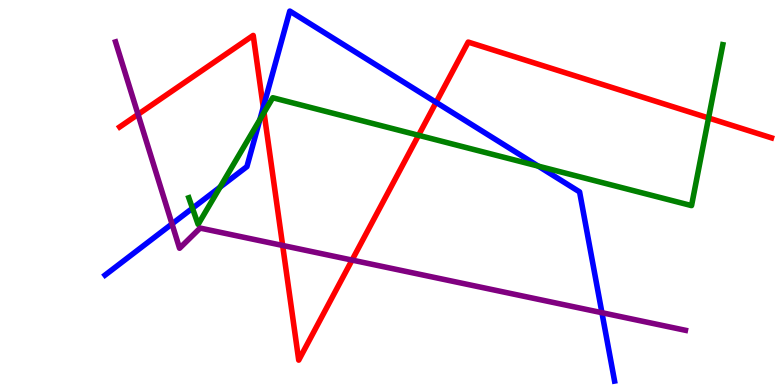[{'lines': ['blue', 'red'], 'intersections': [{'x': 3.4, 'y': 7.21}, {'x': 5.63, 'y': 7.34}]}, {'lines': ['green', 'red'], 'intersections': [{'x': 3.41, 'y': 7.08}, {'x': 5.4, 'y': 6.49}, {'x': 9.14, 'y': 6.94}]}, {'lines': ['purple', 'red'], 'intersections': [{'x': 1.78, 'y': 7.03}, {'x': 3.65, 'y': 3.62}, {'x': 4.54, 'y': 3.24}]}, {'lines': ['blue', 'green'], 'intersections': [{'x': 2.48, 'y': 4.59}, {'x': 2.84, 'y': 5.14}, {'x': 3.35, 'y': 6.89}, {'x': 6.95, 'y': 5.69}]}, {'lines': ['blue', 'purple'], 'intersections': [{'x': 2.22, 'y': 4.18}, {'x': 7.77, 'y': 1.88}]}, {'lines': ['green', 'purple'], 'intersections': []}]